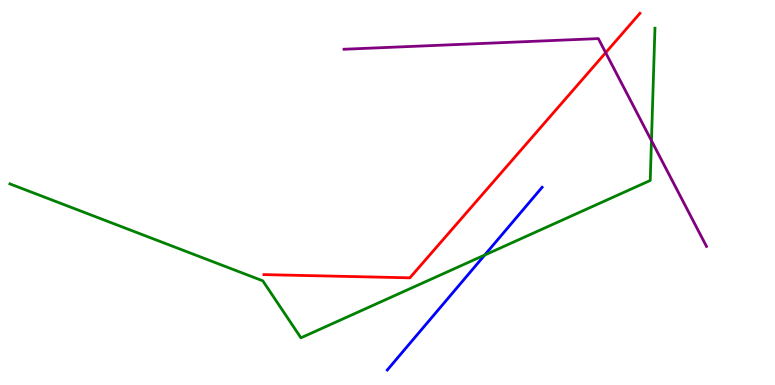[{'lines': ['blue', 'red'], 'intersections': []}, {'lines': ['green', 'red'], 'intersections': []}, {'lines': ['purple', 'red'], 'intersections': [{'x': 7.82, 'y': 8.63}]}, {'lines': ['blue', 'green'], 'intersections': [{'x': 6.25, 'y': 3.38}]}, {'lines': ['blue', 'purple'], 'intersections': []}, {'lines': ['green', 'purple'], 'intersections': [{'x': 8.41, 'y': 6.35}]}]